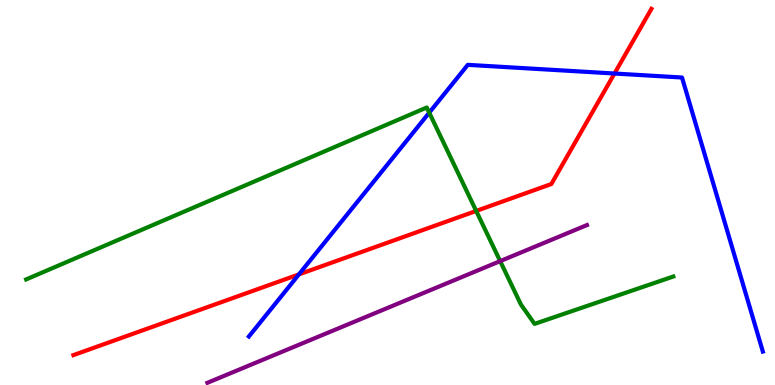[{'lines': ['blue', 'red'], 'intersections': [{'x': 3.86, 'y': 2.87}, {'x': 7.93, 'y': 8.09}]}, {'lines': ['green', 'red'], 'intersections': [{'x': 6.14, 'y': 4.52}]}, {'lines': ['purple', 'red'], 'intersections': []}, {'lines': ['blue', 'green'], 'intersections': [{'x': 5.54, 'y': 7.07}]}, {'lines': ['blue', 'purple'], 'intersections': []}, {'lines': ['green', 'purple'], 'intersections': [{'x': 6.45, 'y': 3.22}]}]